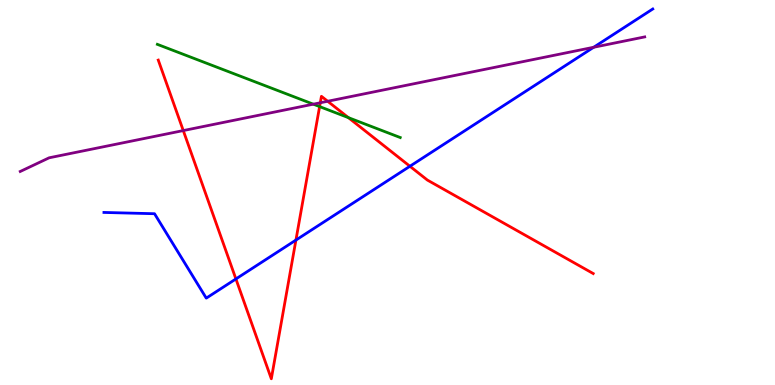[{'lines': ['blue', 'red'], 'intersections': [{'x': 3.04, 'y': 2.75}, {'x': 3.82, 'y': 3.76}, {'x': 5.29, 'y': 5.68}]}, {'lines': ['green', 'red'], 'intersections': [{'x': 4.12, 'y': 7.23}, {'x': 4.5, 'y': 6.94}]}, {'lines': ['purple', 'red'], 'intersections': [{'x': 2.36, 'y': 6.61}, {'x': 4.13, 'y': 7.33}, {'x': 4.23, 'y': 7.37}]}, {'lines': ['blue', 'green'], 'intersections': []}, {'lines': ['blue', 'purple'], 'intersections': [{'x': 7.66, 'y': 8.77}]}, {'lines': ['green', 'purple'], 'intersections': [{'x': 4.04, 'y': 7.29}]}]